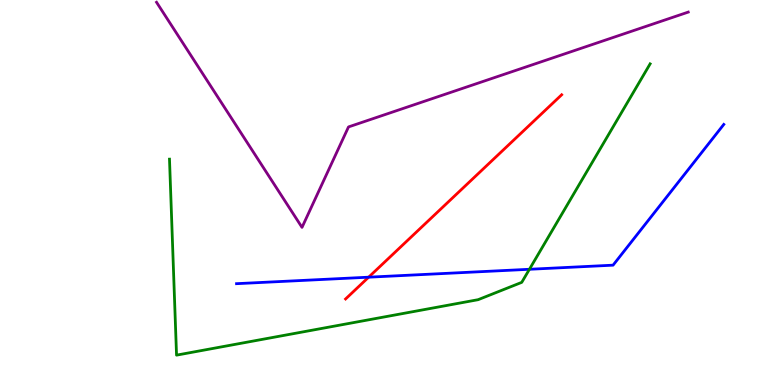[{'lines': ['blue', 'red'], 'intersections': [{'x': 4.76, 'y': 2.8}]}, {'lines': ['green', 'red'], 'intersections': []}, {'lines': ['purple', 'red'], 'intersections': []}, {'lines': ['blue', 'green'], 'intersections': [{'x': 6.83, 'y': 3.01}]}, {'lines': ['blue', 'purple'], 'intersections': []}, {'lines': ['green', 'purple'], 'intersections': []}]